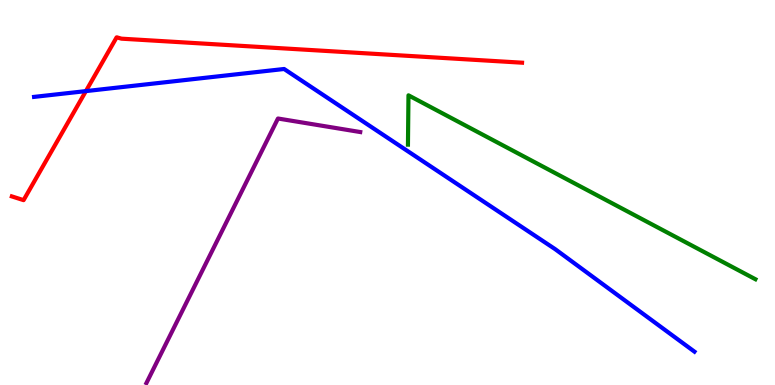[{'lines': ['blue', 'red'], 'intersections': [{'x': 1.11, 'y': 7.63}]}, {'lines': ['green', 'red'], 'intersections': []}, {'lines': ['purple', 'red'], 'intersections': []}, {'lines': ['blue', 'green'], 'intersections': []}, {'lines': ['blue', 'purple'], 'intersections': []}, {'lines': ['green', 'purple'], 'intersections': []}]